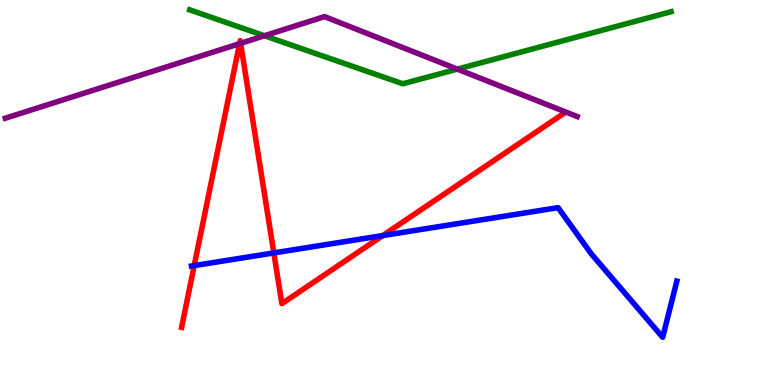[{'lines': ['blue', 'red'], 'intersections': [{'x': 2.51, 'y': 3.1}, {'x': 3.53, 'y': 3.43}, {'x': 4.94, 'y': 3.88}]}, {'lines': ['green', 'red'], 'intersections': []}, {'lines': ['purple', 'red'], 'intersections': [{'x': 3.09, 'y': 8.87}, {'x': 3.1, 'y': 8.87}]}, {'lines': ['blue', 'green'], 'intersections': []}, {'lines': ['blue', 'purple'], 'intersections': []}, {'lines': ['green', 'purple'], 'intersections': [{'x': 3.41, 'y': 9.07}, {'x': 5.9, 'y': 8.2}]}]